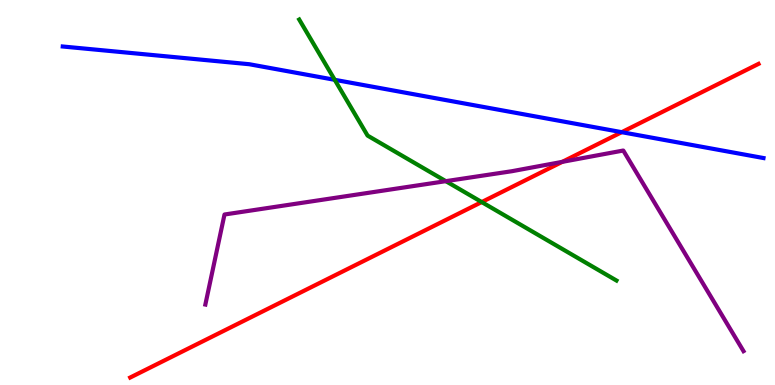[{'lines': ['blue', 'red'], 'intersections': [{'x': 8.02, 'y': 6.57}]}, {'lines': ['green', 'red'], 'intersections': [{'x': 6.22, 'y': 4.75}]}, {'lines': ['purple', 'red'], 'intersections': [{'x': 7.25, 'y': 5.8}]}, {'lines': ['blue', 'green'], 'intersections': [{'x': 4.32, 'y': 7.93}]}, {'lines': ['blue', 'purple'], 'intersections': []}, {'lines': ['green', 'purple'], 'intersections': [{'x': 5.75, 'y': 5.29}]}]